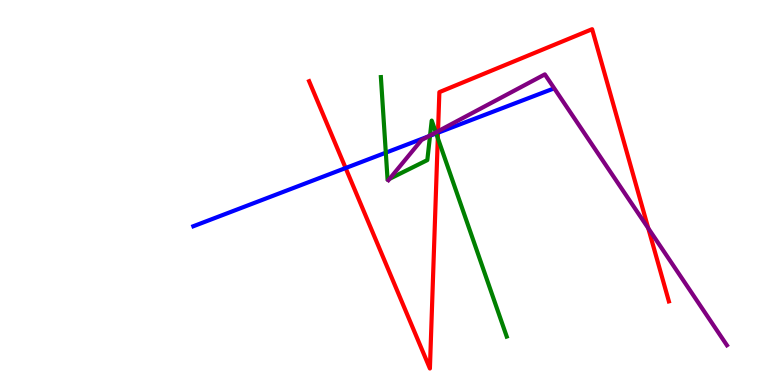[{'lines': ['blue', 'red'], 'intersections': [{'x': 4.46, 'y': 5.64}, {'x': 5.65, 'y': 6.55}]}, {'lines': ['green', 'red'], 'intersections': [{'x': 5.65, 'y': 6.41}]}, {'lines': ['purple', 'red'], 'intersections': [{'x': 5.65, 'y': 6.59}, {'x': 8.36, 'y': 4.07}]}, {'lines': ['blue', 'green'], 'intersections': [{'x': 4.98, 'y': 6.03}, {'x': 5.55, 'y': 6.47}, {'x': 5.63, 'y': 6.53}]}, {'lines': ['blue', 'purple'], 'intersections': [{'x': 5.52, 'y': 6.45}]}, {'lines': ['green', 'purple'], 'intersections': [{'x': 5.03, 'y': 5.35}, {'x': 5.55, 'y': 6.48}, {'x': 5.62, 'y': 6.56}]}]